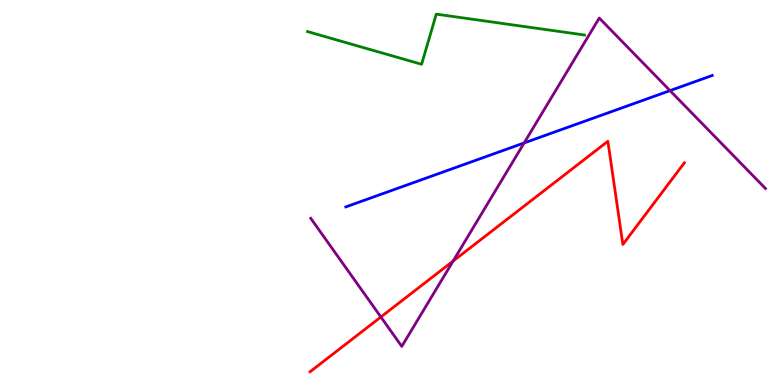[{'lines': ['blue', 'red'], 'intersections': []}, {'lines': ['green', 'red'], 'intersections': []}, {'lines': ['purple', 'red'], 'intersections': [{'x': 4.91, 'y': 1.77}, {'x': 5.85, 'y': 3.22}]}, {'lines': ['blue', 'green'], 'intersections': []}, {'lines': ['blue', 'purple'], 'intersections': [{'x': 6.76, 'y': 6.29}, {'x': 8.65, 'y': 7.65}]}, {'lines': ['green', 'purple'], 'intersections': []}]